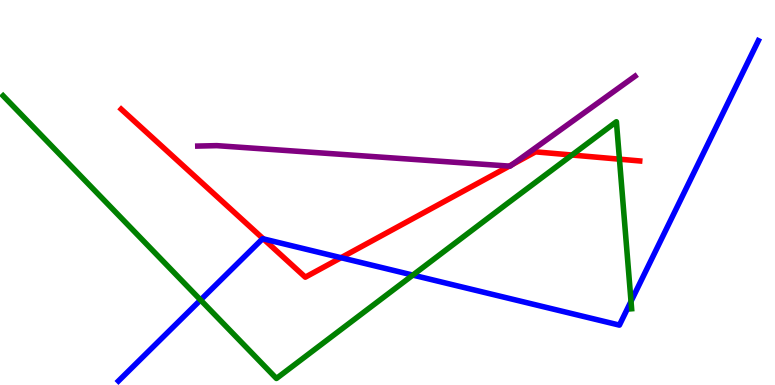[{'lines': ['blue', 'red'], 'intersections': [{'x': 3.4, 'y': 3.8}, {'x': 4.4, 'y': 3.31}]}, {'lines': ['green', 'red'], 'intersections': [{'x': 7.38, 'y': 5.97}, {'x': 7.99, 'y': 5.87}]}, {'lines': ['purple', 'red'], 'intersections': [{'x': 6.57, 'y': 5.69}, {'x': 6.61, 'y': 5.73}]}, {'lines': ['blue', 'green'], 'intersections': [{'x': 2.59, 'y': 2.21}, {'x': 5.33, 'y': 2.85}, {'x': 8.14, 'y': 2.17}]}, {'lines': ['blue', 'purple'], 'intersections': []}, {'lines': ['green', 'purple'], 'intersections': []}]